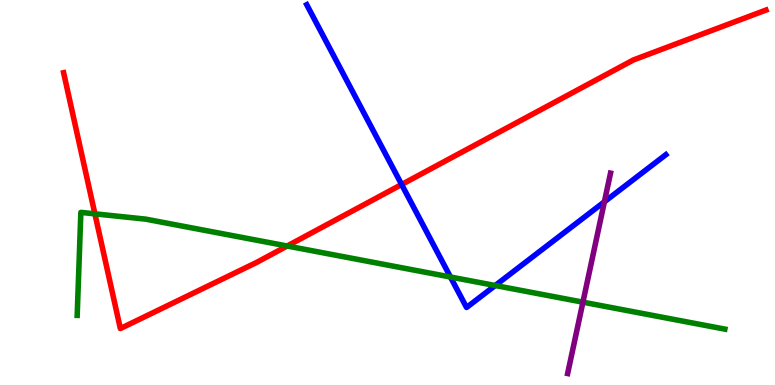[{'lines': ['blue', 'red'], 'intersections': [{'x': 5.18, 'y': 5.21}]}, {'lines': ['green', 'red'], 'intersections': [{'x': 1.22, 'y': 4.45}, {'x': 3.71, 'y': 3.61}]}, {'lines': ['purple', 'red'], 'intersections': []}, {'lines': ['blue', 'green'], 'intersections': [{'x': 5.81, 'y': 2.8}, {'x': 6.39, 'y': 2.58}]}, {'lines': ['blue', 'purple'], 'intersections': [{'x': 7.8, 'y': 4.76}]}, {'lines': ['green', 'purple'], 'intersections': [{'x': 7.52, 'y': 2.15}]}]